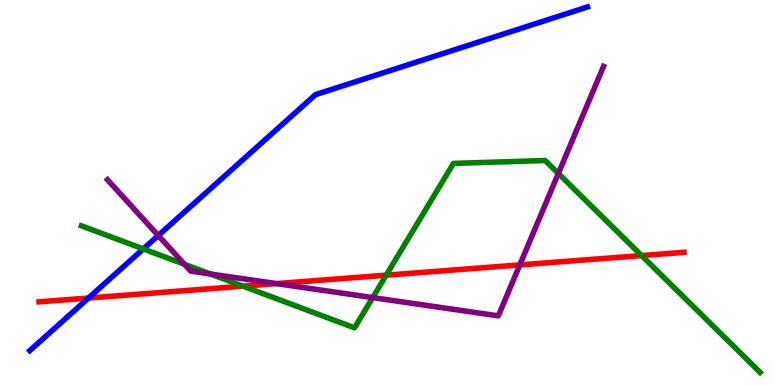[{'lines': ['blue', 'red'], 'intersections': [{'x': 1.14, 'y': 2.26}]}, {'lines': ['green', 'red'], 'intersections': [{'x': 3.14, 'y': 2.57}, {'x': 4.98, 'y': 2.85}, {'x': 8.28, 'y': 3.36}]}, {'lines': ['purple', 'red'], 'intersections': [{'x': 3.57, 'y': 2.63}, {'x': 6.71, 'y': 3.12}]}, {'lines': ['blue', 'green'], 'intersections': [{'x': 1.85, 'y': 3.53}]}, {'lines': ['blue', 'purple'], 'intersections': [{'x': 2.04, 'y': 3.88}]}, {'lines': ['green', 'purple'], 'intersections': [{'x': 2.38, 'y': 3.13}, {'x': 2.72, 'y': 2.88}, {'x': 4.81, 'y': 2.27}, {'x': 7.2, 'y': 5.49}]}]